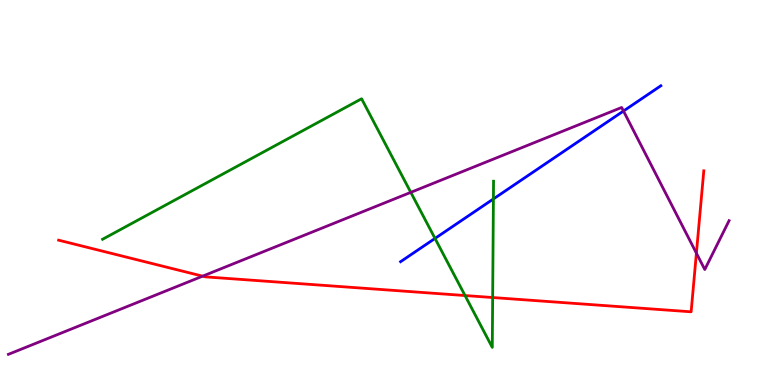[{'lines': ['blue', 'red'], 'intersections': []}, {'lines': ['green', 'red'], 'intersections': [{'x': 6.0, 'y': 2.32}, {'x': 6.36, 'y': 2.27}]}, {'lines': ['purple', 'red'], 'intersections': [{'x': 2.61, 'y': 2.83}, {'x': 8.99, 'y': 3.42}]}, {'lines': ['blue', 'green'], 'intersections': [{'x': 5.61, 'y': 3.81}, {'x': 6.37, 'y': 4.83}]}, {'lines': ['blue', 'purple'], 'intersections': [{'x': 8.05, 'y': 7.12}]}, {'lines': ['green', 'purple'], 'intersections': [{'x': 5.3, 'y': 5.0}]}]